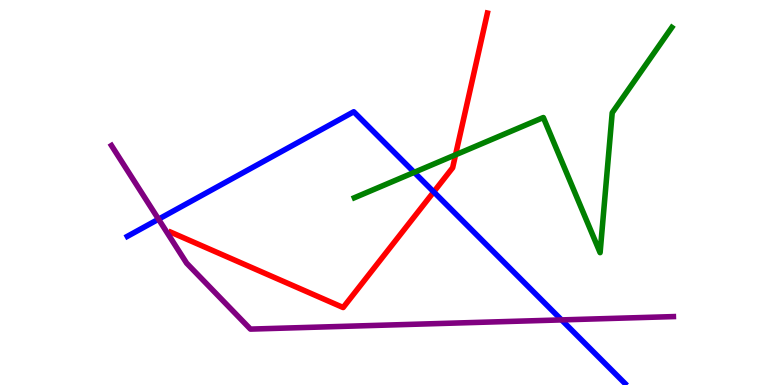[{'lines': ['blue', 'red'], 'intersections': [{'x': 5.6, 'y': 5.02}]}, {'lines': ['green', 'red'], 'intersections': [{'x': 5.88, 'y': 5.98}]}, {'lines': ['purple', 'red'], 'intersections': []}, {'lines': ['blue', 'green'], 'intersections': [{'x': 5.34, 'y': 5.52}]}, {'lines': ['blue', 'purple'], 'intersections': [{'x': 2.05, 'y': 4.31}, {'x': 7.25, 'y': 1.69}]}, {'lines': ['green', 'purple'], 'intersections': []}]